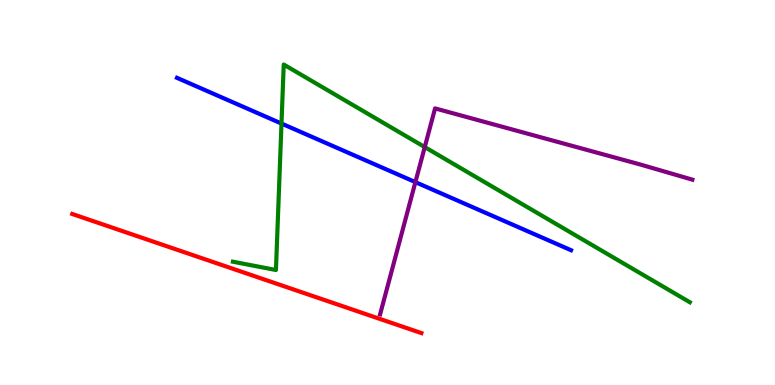[{'lines': ['blue', 'red'], 'intersections': []}, {'lines': ['green', 'red'], 'intersections': []}, {'lines': ['purple', 'red'], 'intersections': []}, {'lines': ['blue', 'green'], 'intersections': [{'x': 3.63, 'y': 6.79}]}, {'lines': ['blue', 'purple'], 'intersections': [{'x': 5.36, 'y': 5.27}]}, {'lines': ['green', 'purple'], 'intersections': [{'x': 5.48, 'y': 6.18}]}]